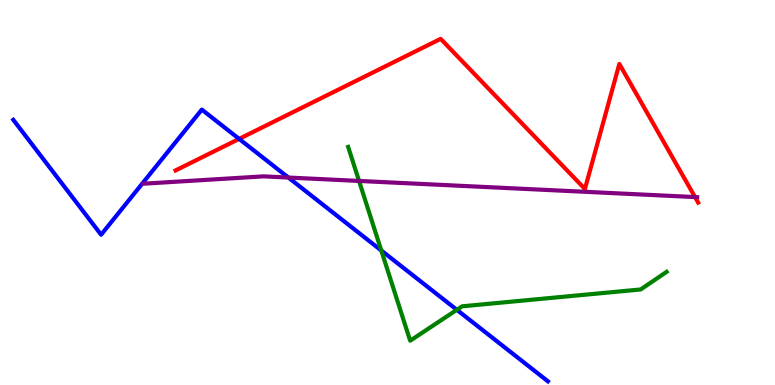[{'lines': ['blue', 'red'], 'intersections': [{'x': 3.09, 'y': 6.39}]}, {'lines': ['green', 'red'], 'intersections': []}, {'lines': ['purple', 'red'], 'intersections': [{'x': 8.97, 'y': 4.88}]}, {'lines': ['blue', 'green'], 'intersections': [{'x': 4.92, 'y': 3.49}, {'x': 5.89, 'y': 1.95}]}, {'lines': ['blue', 'purple'], 'intersections': [{'x': 3.72, 'y': 5.39}]}, {'lines': ['green', 'purple'], 'intersections': [{'x': 4.63, 'y': 5.3}]}]